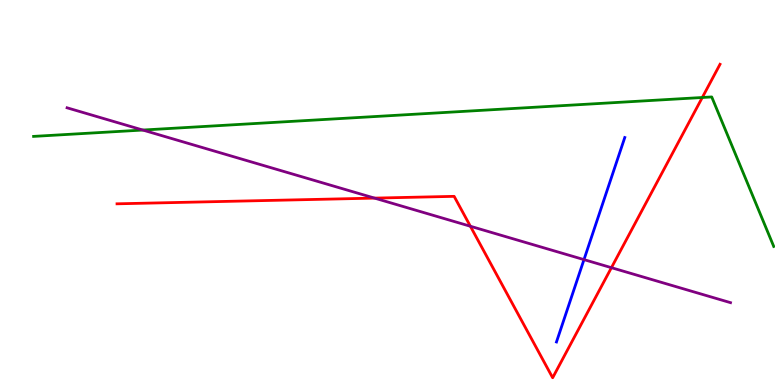[{'lines': ['blue', 'red'], 'intersections': []}, {'lines': ['green', 'red'], 'intersections': [{'x': 9.06, 'y': 7.47}]}, {'lines': ['purple', 'red'], 'intersections': [{'x': 4.83, 'y': 4.85}, {'x': 6.07, 'y': 4.12}, {'x': 7.89, 'y': 3.05}]}, {'lines': ['blue', 'green'], 'intersections': []}, {'lines': ['blue', 'purple'], 'intersections': [{'x': 7.54, 'y': 3.26}]}, {'lines': ['green', 'purple'], 'intersections': [{'x': 1.84, 'y': 6.62}]}]